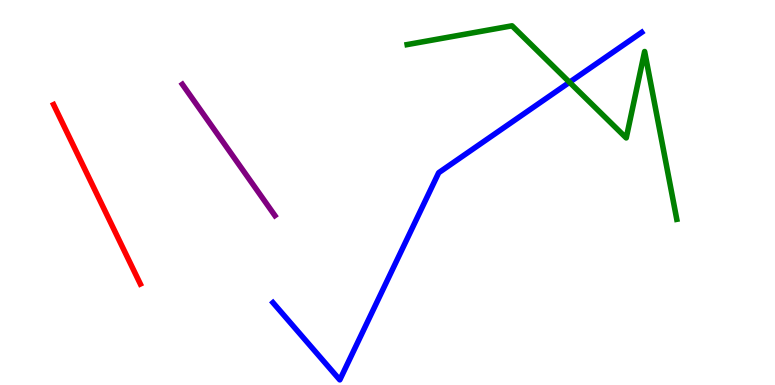[{'lines': ['blue', 'red'], 'intersections': []}, {'lines': ['green', 'red'], 'intersections': []}, {'lines': ['purple', 'red'], 'intersections': []}, {'lines': ['blue', 'green'], 'intersections': [{'x': 7.35, 'y': 7.86}]}, {'lines': ['blue', 'purple'], 'intersections': []}, {'lines': ['green', 'purple'], 'intersections': []}]